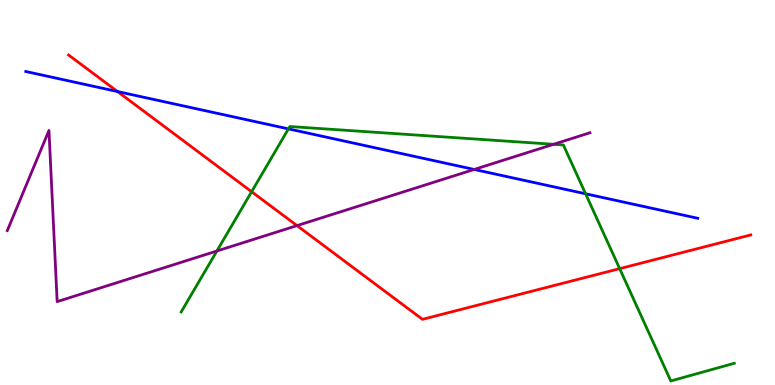[{'lines': ['blue', 'red'], 'intersections': [{'x': 1.52, 'y': 7.62}]}, {'lines': ['green', 'red'], 'intersections': [{'x': 3.25, 'y': 5.02}, {'x': 8.0, 'y': 3.02}]}, {'lines': ['purple', 'red'], 'intersections': [{'x': 3.83, 'y': 4.14}]}, {'lines': ['blue', 'green'], 'intersections': [{'x': 3.72, 'y': 6.65}, {'x': 7.56, 'y': 4.97}]}, {'lines': ['blue', 'purple'], 'intersections': [{'x': 6.12, 'y': 5.6}]}, {'lines': ['green', 'purple'], 'intersections': [{'x': 2.8, 'y': 3.48}, {'x': 7.14, 'y': 6.25}]}]